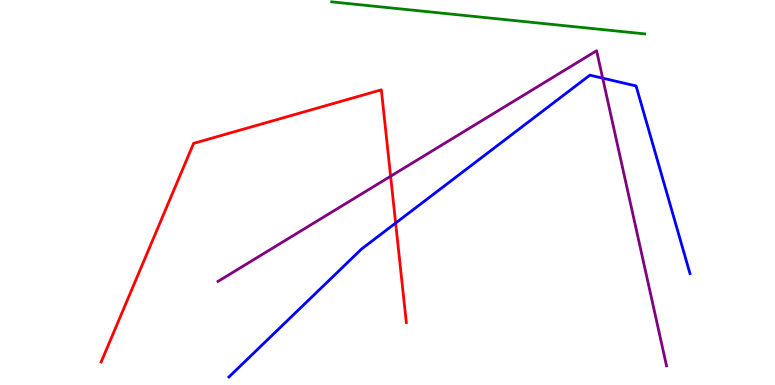[{'lines': ['blue', 'red'], 'intersections': [{'x': 5.11, 'y': 4.21}]}, {'lines': ['green', 'red'], 'intersections': []}, {'lines': ['purple', 'red'], 'intersections': [{'x': 5.04, 'y': 5.42}]}, {'lines': ['blue', 'green'], 'intersections': []}, {'lines': ['blue', 'purple'], 'intersections': [{'x': 7.78, 'y': 7.97}]}, {'lines': ['green', 'purple'], 'intersections': []}]